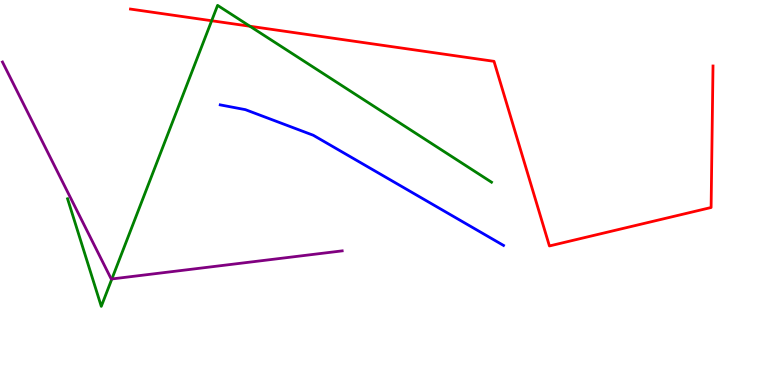[{'lines': ['blue', 'red'], 'intersections': []}, {'lines': ['green', 'red'], 'intersections': [{'x': 2.73, 'y': 9.46}, {'x': 3.22, 'y': 9.32}]}, {'lines': ['purple', 'red'], 'intersections': []}, {'lines': ['blue', 'green'], 'intersections': []}, {'lines': ['blue', 'purple'], 'intersections': []}, {'lines': ['green', 'purple'], 'intersections': [{'x': 1.44, 'y': 2.75}]}]